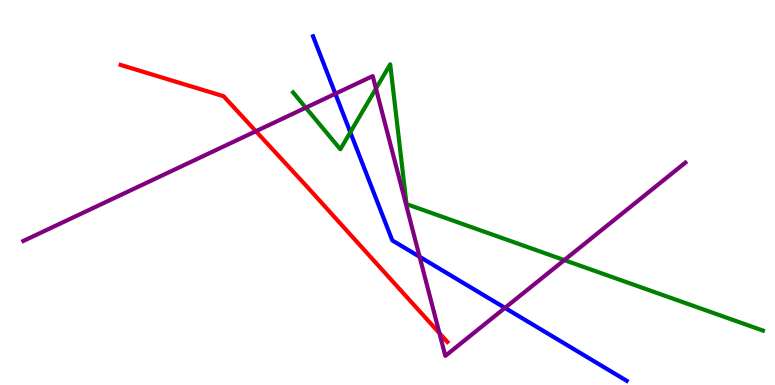[{'lines': ['blue', 'red'], 'intersections': []}, {'lines': ['green', 'red'], 'intersections': []}, {'lines': ['purple', 'red'], 'intersections': [{'x': 3.3, 'y': 6.59}, {'x': 5.67, 'y': 1.35}]}, {'lines': ['blue', 'green'], 'intersections': [{'x': 4.52, 'y': 6.56}]}, {'lines': ['blue', 'purple'], 'intersections': [{'x': 4.33, 'y': 7.57}, {'x': 5.41, 'y': 3.33}, {'x': 6.52, 'y': 2.0}]}, {'lines': ['green', 'purple'], 'intersections': [{'x': 3.95, 'y': 7.2}, {'x': 4.85, 'y': 7.7}, {'x': 7.28, 'y': 3.24}]}]